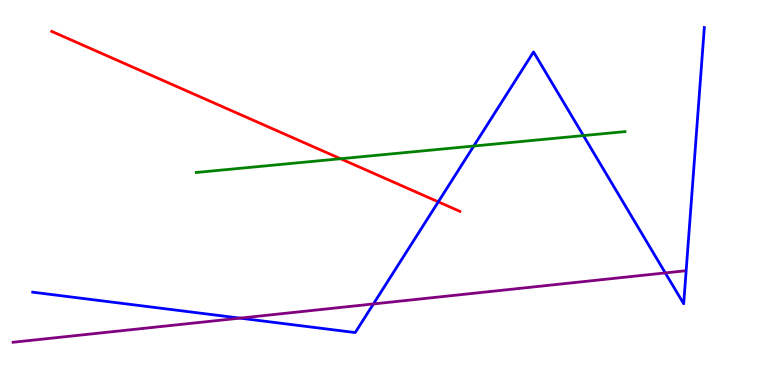[{'lines': ['blue', 'red'], 'intersections': [{'x': 5.66, 'y': 4.76}]}, {'lines': ['green', 'red'], 'intersections': [{'x': 4.39, 'y': 5.88}]}, {'lines': ['purple', 'red'], 'intersections': []}, {'lines': ['blue', 'green'], 'intersections': [{'x': 6.11, 'y': 6.21}, {'x': 7.53, 'y': 6.48}]}, {'lines': ['blue', 'purple'], 'intersections': [{'x': 3.1, 'y': 1.74}, {'x': 4.82, 'y': 2.11}, {'x': 8.58, 'y': 2.91}]}, {'lines': ['green', 'purple'], 'intersections': []}]